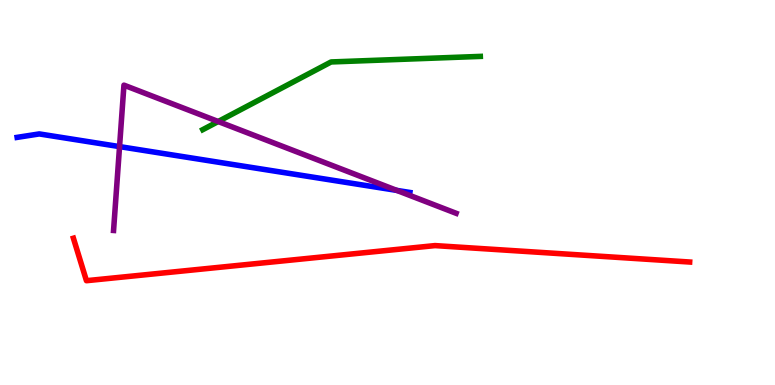[{'lines': ['blue', 'red'], 'intersections': []}, {'lines': ['green', 'red'], 'intersections': []}, {'lines': ['purple', 'red'], 'intersections': []}, {'lines': ['blue', 'green'], 'intersections': []}, {'lines': ['blue', 'purple'], 'intersections': [{'x': 1.54, 'y': 6.19}, {'x': 5.12, 'y': 5.05}]}, {'lines': ['green', 'purple'], 'intersections': [{'x': 2.82, 'y': 6.84}]}]